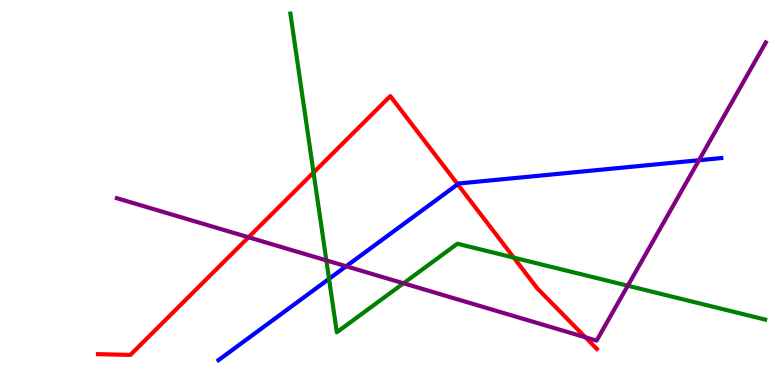[{'lines': ['blue', 'red'], 'intersections': [{'x': 5.91, 'y': 5.21}]}, {'lines': ['green', 'red'], 'intersections': [{'x': 4.05, 'y': 5.52}, {'x': 6.63, 'y': 3.31}]}, {'lines': ['purple', 'red'], 'intersections': [{'x': 3.21, 'y': 3.84}, {'x': 7.55, 'y': 1.24}]}, {'lines': ['blue', 'green'], 'intersections': [{'x': 4.25, 'y': 2.76}]}, {'lines': ['blue', 'purple'], 'intersections': [{'x': 4.47, 'y': 3.08}, {'x': 9.02, 'y': 5.84}]}, {'lines': ['green', 'purple'], 'intersections': [{'x': 4.21, 'y': 3.24}, {'x': 5.21, 'y': 2.64}, {'x': 8.1, 'y': 2.58}]}]